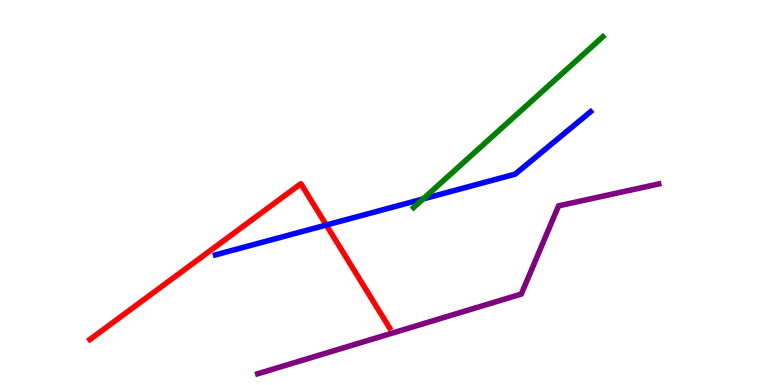[{'lines': ['blue', 'red'], 'intersections': [{'x': 4.21, 'y': 4.15}]}, {'lines': ['green', 'red'], 'intersections': []}, {'lines': ['purple', 'red'], 'intersections': []}, {'lines': ['blue', 'green'], 'intersections': [{'x': 5.46, 'y': 4.83}]}, {'lines': ['blue', 'purple'], 'intersections': []}, {'lines': ['green', 'purple'], 'intersections': []}]